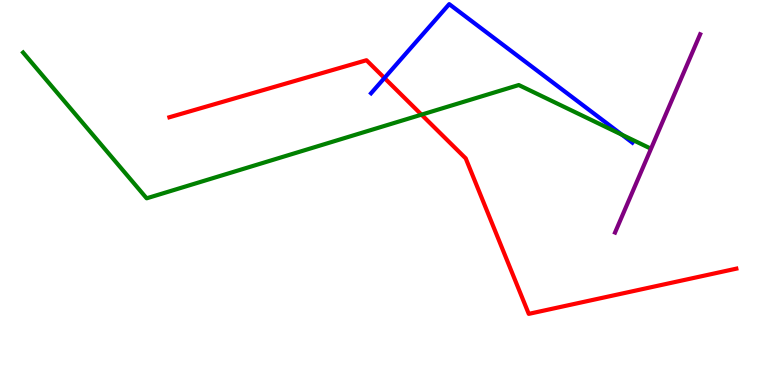[{'lines': ['blue', 'red'], 'intersections': [{'x': 4.96, 'y': 7.97}]}, {'lines': ['green', 'red'], 'intersections': [{'x': 5.44, 'y': 7.02}]}, {'lines': ['purple', 'red'], 'intersections': []}, {'lines': ['blue', 'green'], 'intersections': [{'x': 8.02, 'y': 6.5}]}, {'lines': ['blue', 'purple'], 'intersections': []}, {'lines': ['green', 'purple'], 'intersections': []}]